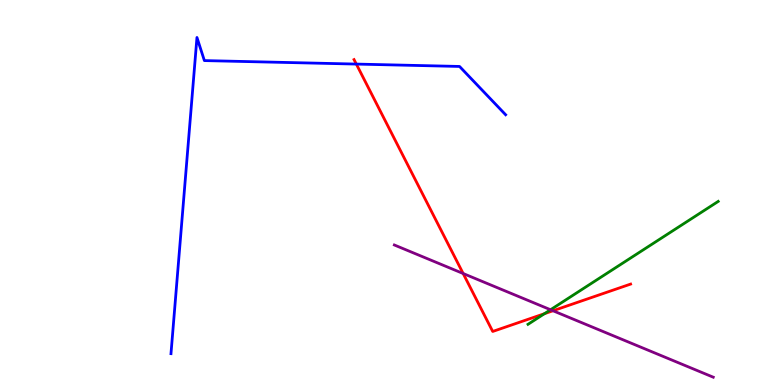[{'lines': ['blue', 'red'], 'intersections': [{'x': 4.6, 'y': 8.34}]}, {'lines': ['green', 'red'], 'intersections': [{'x': 7.03, 'y': 1.85}]}, {'lines': ['purple', 'red'], 'intersections': [{'x': 5.98, 'y': 2.9}, {'x': 7.14, 'y': 1.93}]}, {'lines': ['blue', 'green'], 'intersections': []}, {'lines': ['blue', 'purple'], 'intersections': []}, {'lines': ['green', 'purple'], 'intersections': [{'x': 7.1, 'y': 1.95}]}]